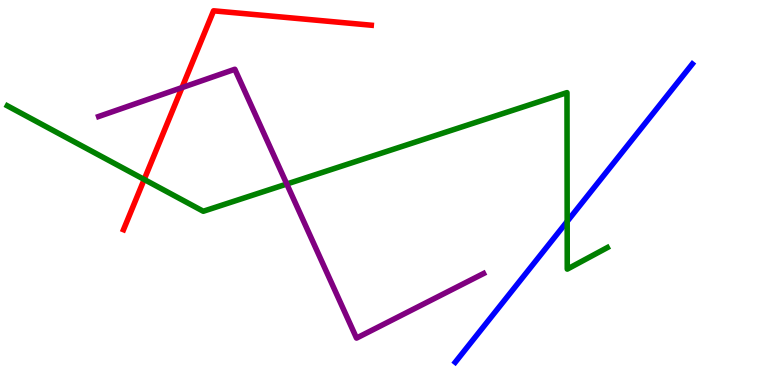[{'lines': ['blue', 'red'], 'intersections': []}, {'lines': ['green', 'red'], 'intersections': [{'x': 1.86, 'y': 5.34}]}, {'lines': ['purple', 'red'], 'intersections': [{'x': 2.35, 'y': 7.72}]}, {'lines': ['blue', 'green'], 'intersections': [{'x': 7.32, 'y': 4.25}]}, {'lines': ['blue', 'purple'], 'intersections': []}, {'lines': ['green', 'purple'], 'intersections': [{'x': 3.7, 'y': 5.22}]}]